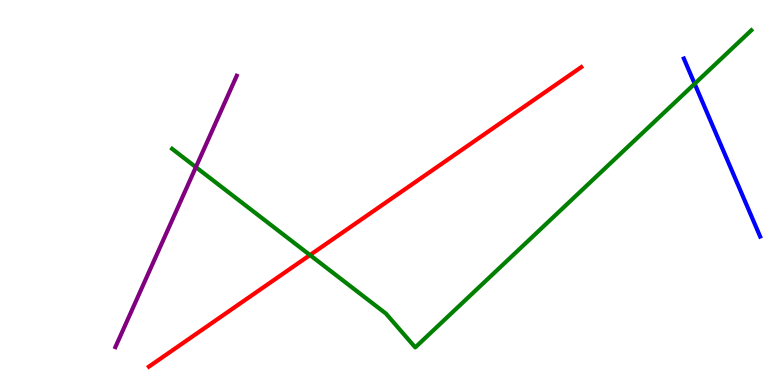[{'lines': ['blue', 'red'], 'intersections': []}, {'lines': ['green', 'red'], 'intersections': [{'x': 4.0, 'y': 3.38}]}, {'lines': ['purple', 'red'], 'intersections': []}, {'lines': ['blue', 'green'], 'intersections': [{'x': 8.96, 'y': 7.82}]}, {'lines': ['blue', 'purple'], 'intersections': []}, {'lines': ['green', 'purple'], 'intersections': [{'x': 2.53, 'y': 5.66}]}]